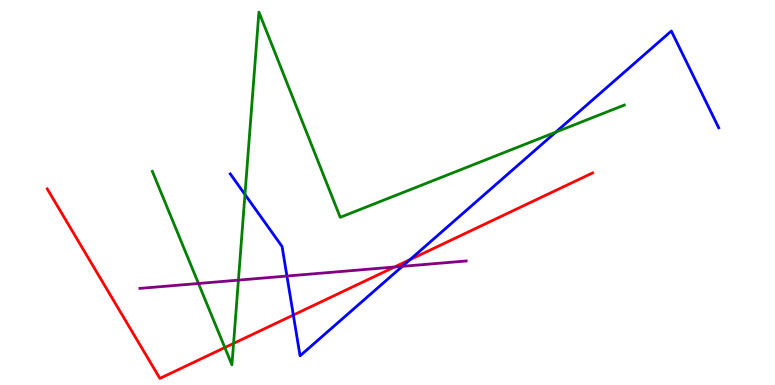[{'lines': ['blue', 'red'], 'intersections': [{'x': 3.79, 'y': 1.82}, {'x': 5.29, 'y': 3.26}]}, {'lines': ['green', 'red'], 'intersections': [{'x': 2.9, 'y': 0.972}, {'x': 3.01, 'y': 1.08}]}, {'lines': ['purple', 'red'], 'intersections': [{'x': 5.09, 'y': 3.06}]}, {'lines': ['blue', 'green'], 'intersections': [{'x': 3.16, 'y': 4.95}, {'x': 7.17, 'y': 6.57}]}, {'lines': ['blue', 'purple'], 'intersections': [{'x': 3.7, 'y': 2.83}, {'x': 5.19, 'y': 3.08}]}, {'lines': ['green', 'purple'], 'intersections': [{'x': 2.56, 'y': 2.64}, {'x': 3.08, 'y': 2.72}]}]